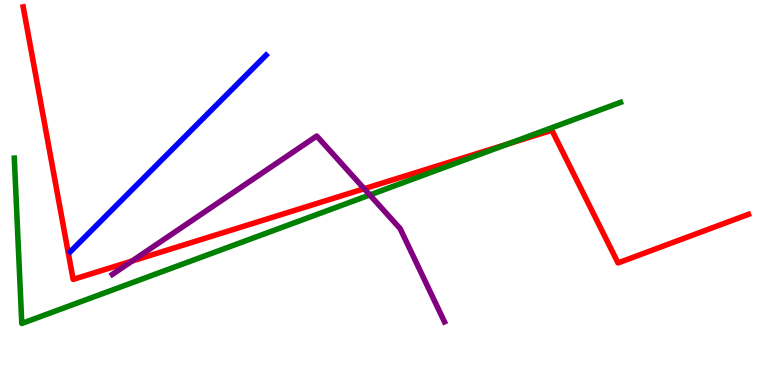[{'lines': ['blue', 'red'], 'intersections': []}, {'lines': ['green', 'red'], 'intersections': [{'x': 6.55, 'y': 6.26}]}, {'lines': ['purple', 'red'], 'intersections': [{'x': 1.7, 'y': 3.22}, {'x': 4.7, 'y': 5.1}]}, {'lines': ['blue', 'green'], 'intersections': []}, {'lines': ['blue', 'purple'], 'intersections': []}, {'lines': ['green', 'purple'], 'intersections': [{'x': 4.77, 'y': 4.94}]}]